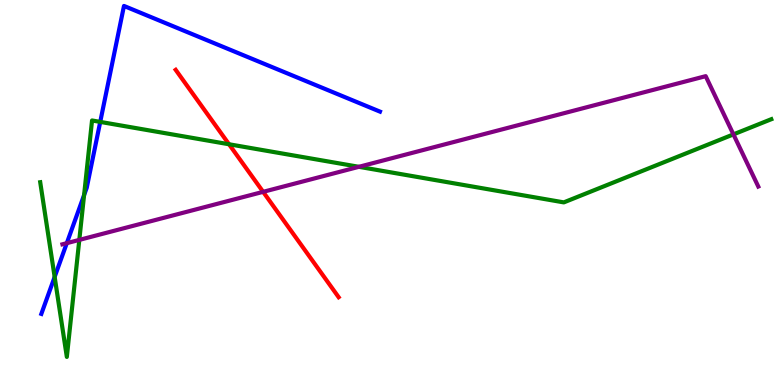[{'lines': ['blue', 'red'], 'intersections': []}, {'lines': ['green', 'red'], 'intersections': [{'x': 2.96, 'y': 6.25}]}, {'lines': ['purple', 'red'], 'intersections': [{'x': 3.4, 'y': 5.02}]}, {'lines': ['blue', 'green'], 'intersections': [{'x': 0.705, 'y': 2.81}, {'x': 1.08, 'y': 4.93}, {'x': 1.29, 'y': 6.83}]}, {'lines': ['blue', 'purple'], 'intersections': [{'x': 0.862, 'y': 3.68}]}, {'lines': ['green', 'purple'], 'intersections': [{'x': 1.02, 'y': 3.77}, {'x': 4.63, 'y': 5.67}, {'x': 9.46, 'y': 6.51}]}]